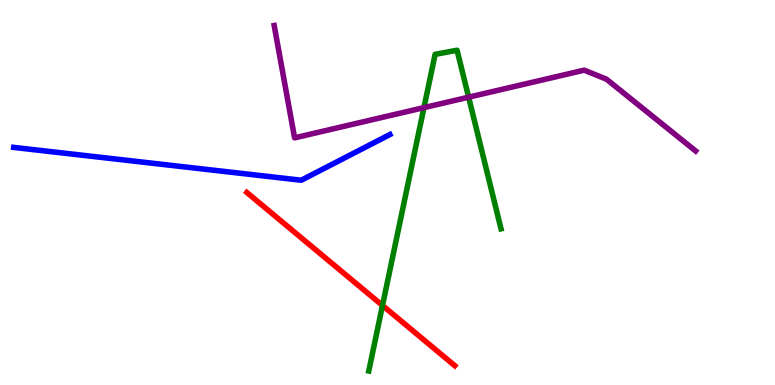[{'lines': ['blue', 'red'], 'intersections': []}, {'lines': ['green', 'red'], 'intersections': [{'x': 4.94, 'y': 2.07}]}, {'lines': ['purple', 'red'], 'intersections': []}, {'lines': ['blue', 'green'], 'intersections': []}, {'lines': ['blue', 'purple'], 'intersections': []}, {'lines': ['green', 'purple'], 'intersections': [{'x': 5.47, 'y': 7.2}, {'x': 6.05, 'y': 7.48}]}]